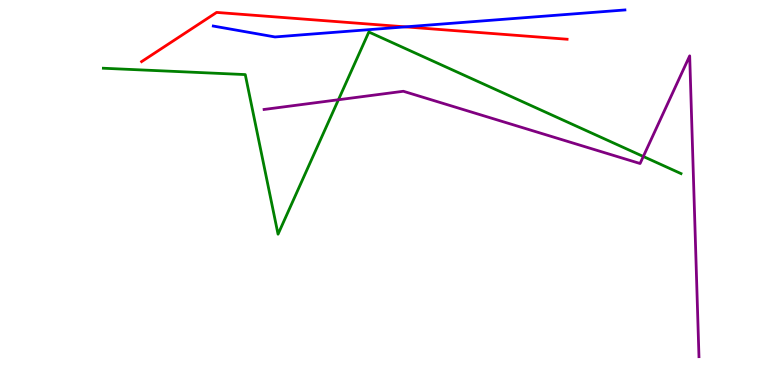[{'lines': ['blue', 'red'], 'intersections': [{'x': 5.23, 'y': 9.3}]}, {'lines': ['green', 'red'], 'intersections': []}, {'lines': ['purple', 'red'], 'intersections': []}, {'lines': ['blue', 'green'], 'intersections': []}, {'lines': ['blue', 'purple'], 'intersections': []}, {'lines': ['green', 'purple'], 'intersections': [{'x': 4.37, 'y': 7.41}, {'x': 8.3, 'y': 5.94}]}]